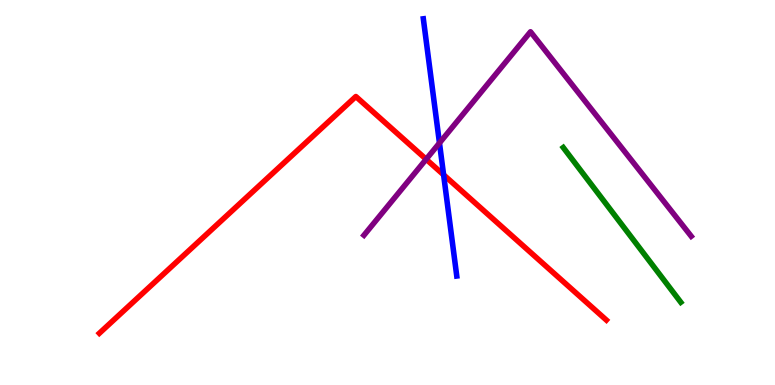[{'lines': ['blue', 'red'], 'intersections': [{'x': 5.72, 'y': 5.46}]}, {'lines': ['green', 'red'], 'intersections': []}, {'lines': ['purple', 'red'], 'intersections': [{'x': 5.5, 'y': 5.86}]}, {'lines': ['blue', 'green'], 'intersections': []}, {'lines': ['blue', 'purple'], 'intersections': [{'x': 5.67, 'y': 6.29}]}, {'lines': ['green', 'purple'], 'intersections': []}]